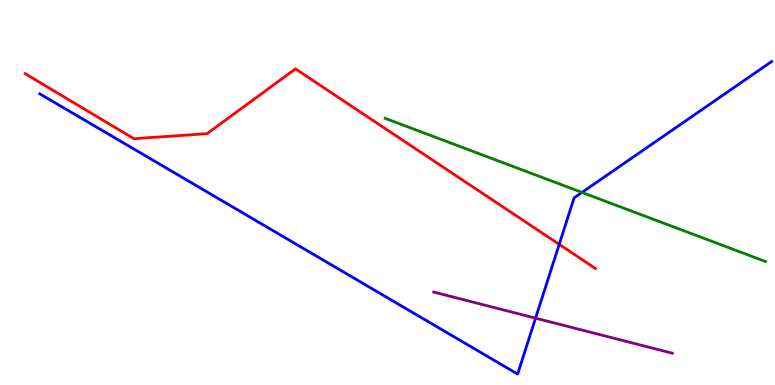[{'lines': ['blue', 'red'], 'intersections': [{'x': 7.22, 'y': 3.65}]}, {'lines': ['green', 'red'], 'intersections': []}, {'lines': ['purple', 'red'], 'intersections': []}, {'lines': ['blue', 'green'], 'intersections': [{'x': 7.51, 'y': 5.0}]}, {'lines': ['blue', 'purple'], 'intersections': [{'x': 6.91, 'y': 1.74}]}, {'lines': ['green', 'purple'], 'intersections': []}]